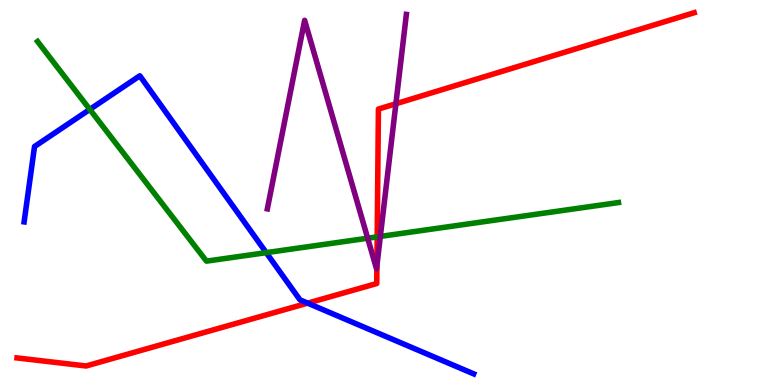[{'lines': ['blue', 'red'], 'intersections': [{'x': 3.97, 'y': 2.13}]}, {'lines': ['green', 'red'], 'intersections': [{'x': 4.87, 'y': 3.85}]}, {'lines': ['purple', 'red'], 'intersections': [{'x': 4.86, 'y': 3.1}, {'x': 5.11, 'y': 7.31}]}, {'lines': ['blue', 'green'], 'intersections': [{'x': 1.16, 'y': 7.16}, {'x': 3.44, 'y': 3.44}]}, {'lines': ['blue', 'purple'], 'intersections': []}, {'lines': ['green', 'purple'], 'intersections': [{'x': 4.74, 'y': 3.81}, {'x': 4.91, 'y': 3.86}]}]